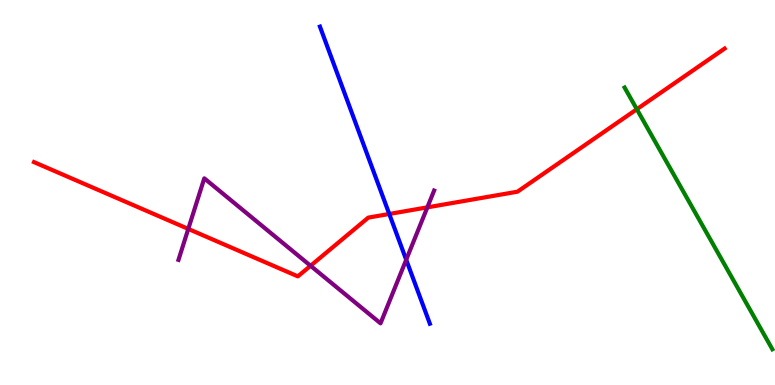[{'lines': ['blue', 'red'], 'intersections': [{'x': 5.02, 'y': 4.44}]}, {'lines': ['green', 'red'], 'intersections': [{'x': 8.22, 'y': 7.16}]}, {'lines': ['purple', 'red'], 'intersections': [{'x': 2.43, 'y': 4.05}, {'x': 4.01, 'y': 3.1}, {'x': 5.51, 'y': 4.61}]}, {'lines': ['blue', 'green'], 'intersections': []}, {'lines': ['blue', 'purple'], 'intersections': [{'x': 5.24, 'y': 3.25}]}, {'lines': ['green', 'purple'], 'intersections': []}]